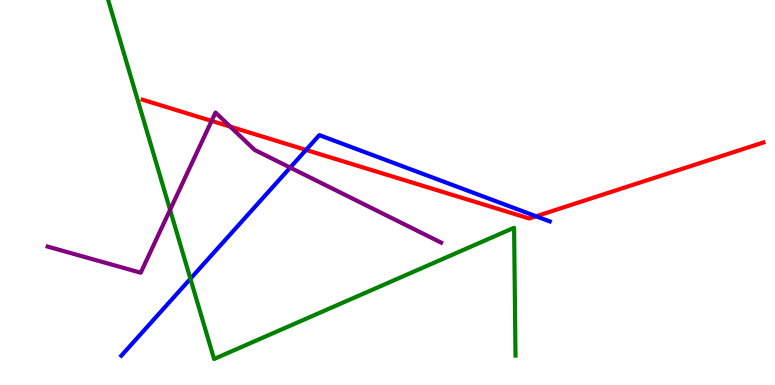[{'lines': ['blue', 'red'], 'intersections': [{'x': 3.95, 'y': 6.11}, {'x': 6.92, 'y': 4.38}]}, {'lines': ['green', 'red'], 'intersections': []}, {'lines': ['purple', 'red'], 'intersections': [{'x': 2.73, 'y': 6.86}, {'x': 2.97, 'y': 6.71}]}, {'lines': ['blue', 'green'], 'intersections': [{'x': 2.46, 'y': 2.76}]}, {'lines': ['blue', 'purple'], 'intersections': [{'x': 3.74, 'y': 5.65}]}, {'lines': ['green', 'purple'], 'intersections': [{'x': 2.19, 'y': 4.55}]}]